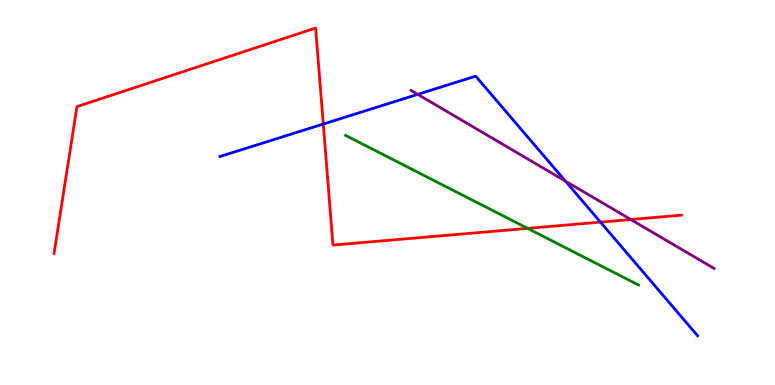[{'lines': ['blue', 'red'], 'intersections': [{'x': 4.17, 'y': 6.78}, {'x': 7.75, 'y': 4.23}]}, {'lines': ['green', 'red'], 'intersections': [{'x': 6.81, 'y': 4.07}]}, {'lines': ['purple', 'red'], 'intersections': [{'x': 8.14, 'y': 4.3}]}, {'lines': ['blue', 'green'], 'intersections': []}, {'lines': ['blue', 'purple'], 'intersections': [{'x': 5.39, 'y': 7.55}, {'x': 7.3, 'y': 5.3}]}, {'lines': ['green', 'purple'], 'intersections': []}]